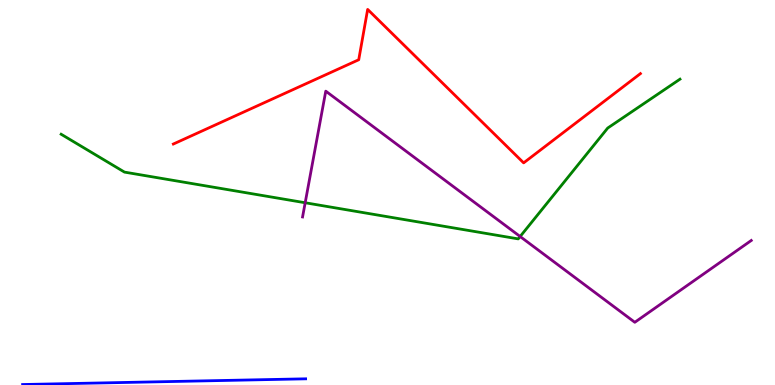[{'lines': ['blue', 'red'], 'intersections': []}, {'lines': ['green', 'red'], 'intersections': []}, {'lines': ['purple', 'red'], 'intersections': []}, {'lines': ['blue', 'green'], 'intersections': []}, {'lines': ['blue', 'purple'], 'intersections': []}, {'lines': ['green', 'purple'], 'intersections': [{'x': 3.94, 'y': 4.73}, {'x': 6.71, 'y': 3.86}]}]